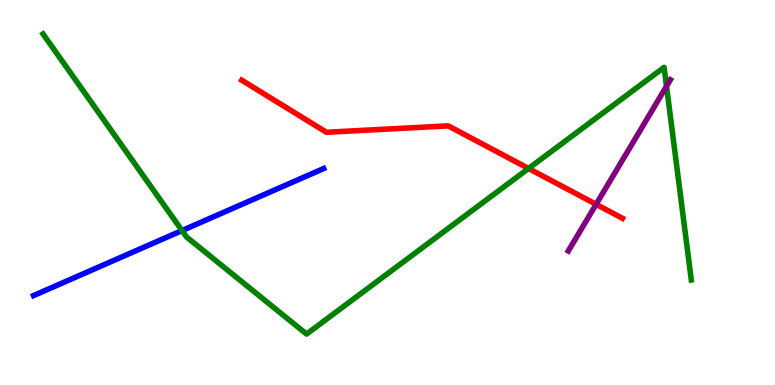[{'lines': ['blue', 'red'], 'intersections': []}, {'lines': ['green', 'red'], 'intersections': [{'x': 6.82, 'y': 5.62}]}, {'lines': ['purple', 'red'], 'intersections': [{'x': 7.69, 'y': 4.69}]}, {'lines': ['blue', 'green'], 'intersections': [{'x': 2.35, 'y': 4.01}]}, {'lines': ['blue', 'purple'], 'intersections': []}, {'lines': ['green', 'purple'], 'intersections': [{'x': 8.6, 'y': 7.76}]}]